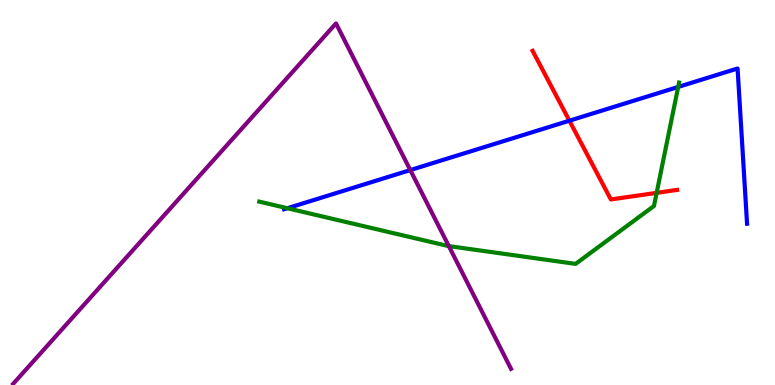[{'lines': ['blue', 'red'], 'intersections': [{'x': 7.35, 'y': 6.86}]}, {'lines': ['green', 'red'], 'intersections': [{'x': 8.47, 'y': 4.99}]}, {'lines': ['purple', 'red'], 'intersections': []}, {'lines': ['blue', 'green'], 'intersections': [{'x': 3.71, 'y': 4.59}, {'x': 8.75, 'y': 7.74}]}, {'lines': ['blue', 'purple'], 'intersections': [{'x': 5.29, 'y': 5.58}]}, {'lines': ['green', 'purple'], 'intersections': [{'x': 5.79, 'y': 3.61}]}]